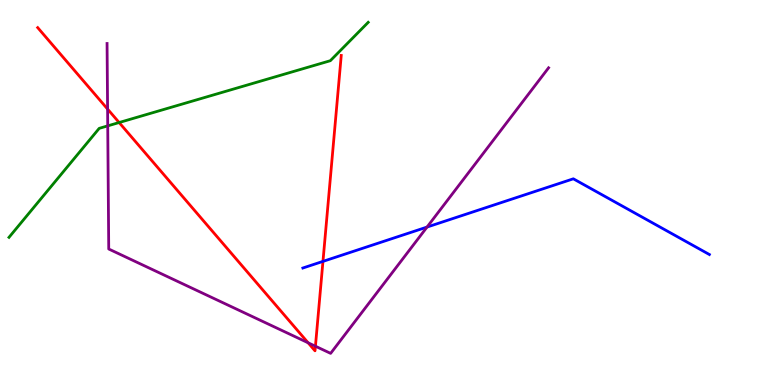[{'lines': ['blue', 'red'], 'intersections': [{'x': 4.17, 'y': 3.21}]}, {'lines': ['green', 'red'], 'intersections': [{'x': 1.54, 'y': 6.82}]}, {'lines': ['purple', 'red'], 'intersections': [{'x': 1.39, 'y': 7.17}, {'x': 3.98, 'y': 1.1}, {'x': 4.07, 'y': 1.01}]}, {'lines': ['blue', 'green'], 'intersections': []}, {'lines': ['blue', 'purple'], 'intersections': [{'x': 5.51, 'y': 4.1}]}, {'lines': ['green', 'purple'], 'intersections': [{'x': 1.39, 'y': 6.73}]}]